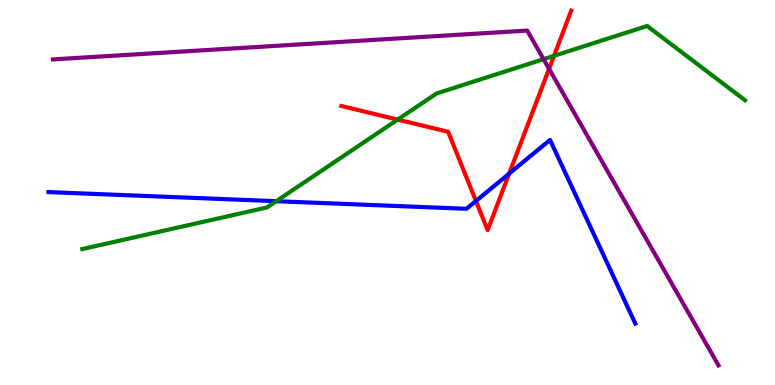[{'lines': ['blue', 'red'], 'intersections': [{'x': 6.14, 'y': 4.78}, {'x': 6.57, 'y': 5.49}]}, {'lines': ['green', 'red'], 'intersections': [{'x': 5.13, 'y': 6.89}, {'x': 7.15, 'y': 8.55}]}, {'lines': ['purple', 'red'], 'intersections': [{'x': 7.08, 'y': 8.21}]}, {'lines': ['blue', 'green'], 'intersections': [{'x': 3.56, 'y': 4.77}]}, {'lines': ['blue', 'purple'], 'intersections': []}, {'lines': ['green', 'purple'], 'intersections': [{'x': 7.01, 'y': 8.46}]}]